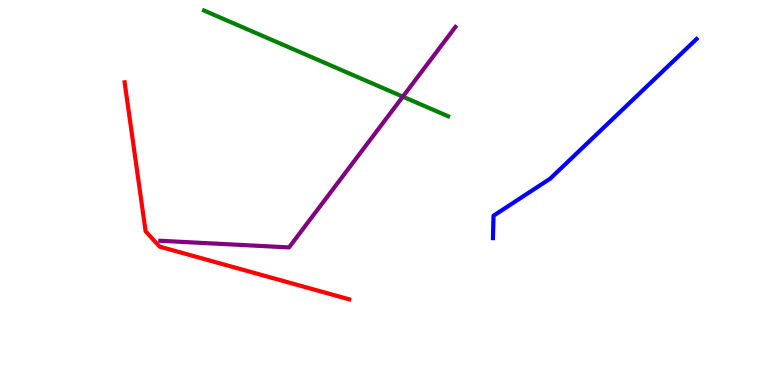[{'lines': ['blue', 'red'], 'intersections': []}, {'lines': ['green', 'red'], 'intersections': []}, {'lines': ['purple', 'red'], 'intersections': []}, {'lines': ['blue', 'green'], 'intersections': []}, {'lines': ['blue', 'purple'], 'intersections': []}, {'lines': ['green', 'purple'], 'intersections': [{'x': 5.2, 'y': 7.49}]}]